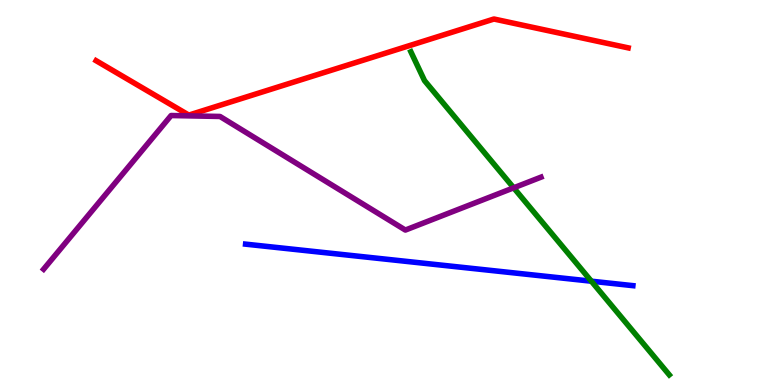[{'lines': ['blue', 'red'], 'intersections': []}, {'lines': ['green', 'red'], 'intersections': []}, {'lines': ['purple', 'red'], 'intersections': []}, {'lines': ['blue', 'green'], 'intersections': [{'x': 7.63, 'y': 2.7}]}, {'lines': ['blue', 'purple'], 'intersections': []}, {'lines': ['green', 'purple'], 'intersections': [{'x': 6.63, 'y': 5.12}]}]